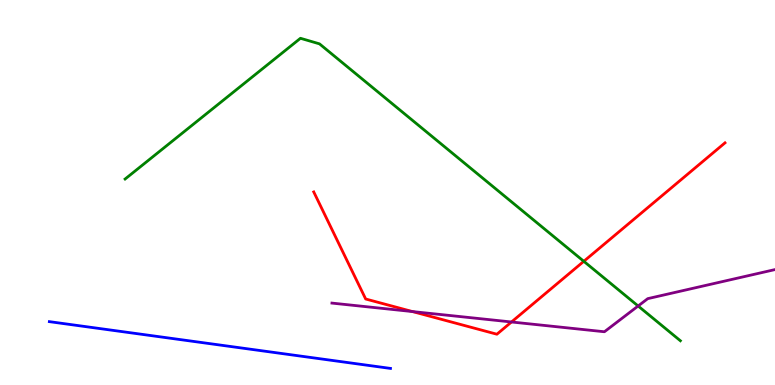[{'lines': ['blue', 'red'], 'intersections': []}, {'lines': ['green', 'red'], 'intersections': [{'x': 7.53, 'y': 3.21}]}, {'lines': ['purple', 'red'], 'intersections': [{'x': 5.32, 'y': 1.91}, {'x': 6.6, 'y': 1.64}]}, {'lines': ['blue', 'green'], 'intersections': []}, {'lines': ['blue', 'purple'], 'intersections': []}, {'lines': ['green', 'purple'], 'intersections': [{'x': 8.23, 'y': 2.05}]}]